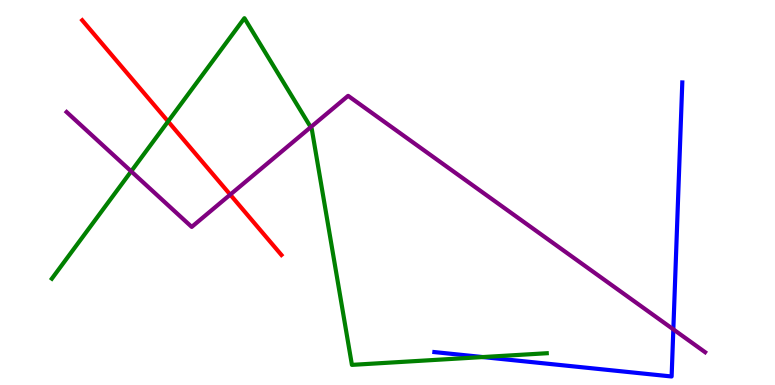[{'lines': ['blue', 'red'], 'intersections': []}, {'lines': ['green', 'red'], 'intersections': [{'x': 2.17, 'y': 6.85}]}, {'lines': ['purple', 'red'], 'intersections': [{'x': 2.97, 'y': 4.94}]}, {'lines': ['blue', 'green'], 'intersections': [{'x': 6.23, 'y': 0.726}]}, {'lines': ['blue', 'purple'], 'intersections': [{'x': 8.69, 'y': 1.45}]}, {'lines': ['green', 'purple'], 'intersections': [{'x': 1.69, 'y': 5.55}, {'x': 4.01, 'y': 6.7}]}]